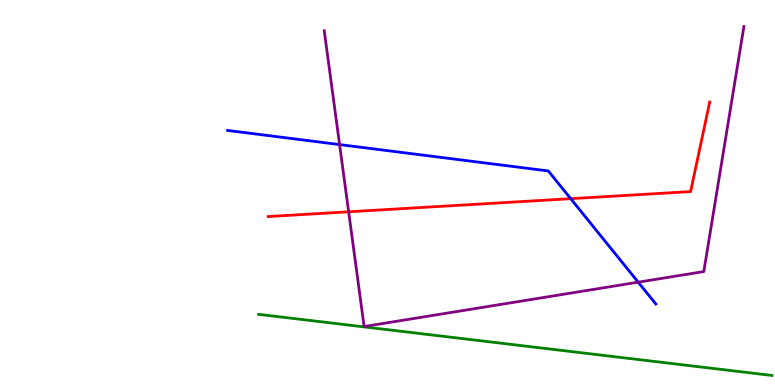[{'lines': ['blue', 'red'], 'intersections': [{'x': 7.36, 'y': 4.84}]}, {'lines': ['green', 'red'], 'intersections': []}, {'lines': ['purple', 'red'], 'intersections': [{'x': 4.5, 'y': 4.5}]}, {'lines': ['blue', 'green'], 'intersections': []}, {'lines': ['blue', 'purple'], 'intersections': [{'x': 4.38, 'y': 6.24}, {'x': 8.23, 'y': 2.67}]}, {'lines': ['green', 'purple'], 'intersections': []}]